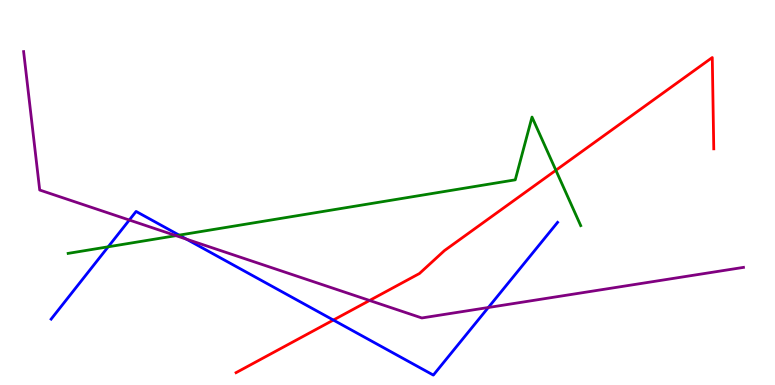[{'lines': ['blue', 'red'], 'intersections': [{'x': 4.3, 'y': 1.69}]}, {'lines': ['green', 'red'], 'intersections': [{'x': 7.17, 'y': 5.58}]}, {'lines': ['purple', 'red'], 'intersections': [{'x': 4.77, 'y': 2.2}]}, {'lines': ['blue', 'green'], 'intersections': [{'x': 1.4, 'y': 3.59}, {'x': 2.31, 'y': 3.89}]}, {'lines': ['blue', 'purple'], 'intersections': [{'x': 1.67, 'y': 4.28}, {'x': 2.41, 'y': 3.79}, {'x': 6.3, 'y': 2.01}]}, {'lines': ['green', 'purple'], 'intersections': [{'x': 2.27, 'y': 3.88}]}]